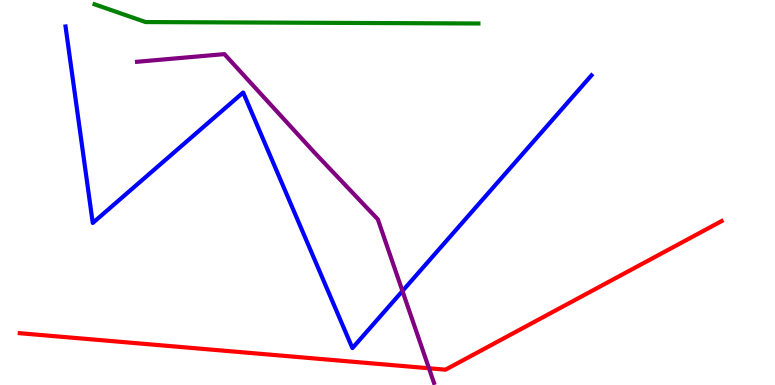[{'lines': ['blue', 'red'], 'intersections': []}, {'lines': ['green', 'red'], 'intersections': []}, {'lines': ['purple', 'red'], 'intersections': [{'x': 5.54, 'y': 0.435}]}, {'lines': ['blue', 'green'], 'intersections': []}, {'lines': ['blue', 'purple'], 'intersections': [{'x': 5.19, 'y': 2.44}]}, {'lines': ['green', 'purple'], 'intersections': []}]